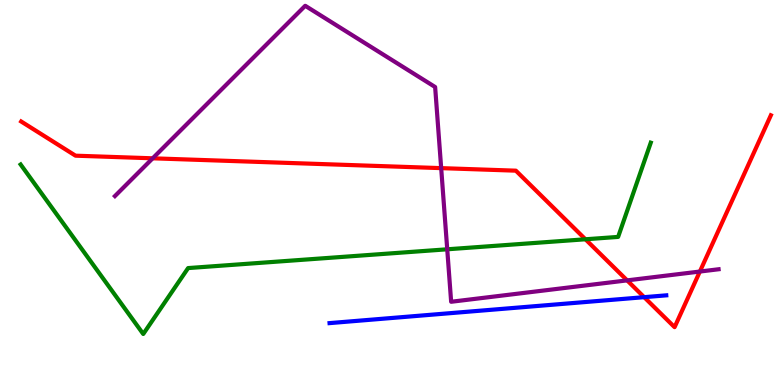[{'lines': ['blue', 'red'], 'intersections': [{'x': 8.31, 'y': 2.28}]}, {'lines': ['green', 'red'], 'intersections': [{'x': 7.55, 'y': 3.78}]}, {'lines': ['purple', 'red'], 'intersections': [{'x': 1.97, 'y': 5.89}, {'x': 5.69, 'y': 5.63}, {'x': 8.09, 'y': 2.72}, {'x': 9.03, 'y': 2.95}]}, {'lines': ['blue', 'green'], 'intersections': []}, {'lines': ['blue', 'purple'], 'intersections': []}, {'lines': ['green', 'purple'], 'intersections': [{'x': 5.77, 'y': 3.52}]}]